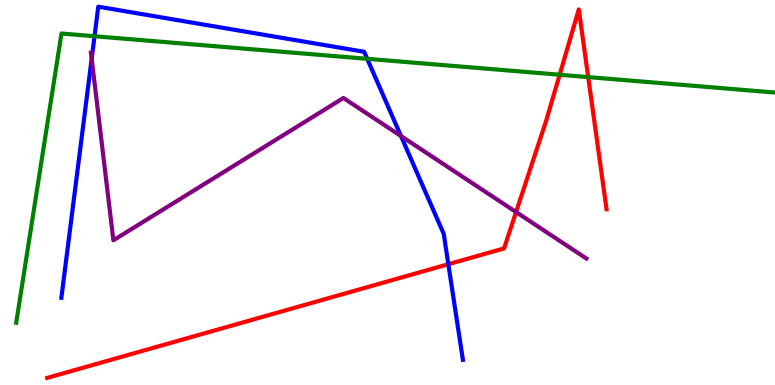[{'lines': ['blue', 'red'], 'intersections': [{'x': 5.79, 'y': 3.14}]}, {'lines': ['green', 'red'], 'intersections': [{'x': 7.22, 'y': 8.06}, {'x': 7.59, 'y': 8.0}]}, {'lines': ['purple', 'red'], 'intersections': [{'x': 6.66, 'y': 4.49}]}, {'lines': ['blue', 'green'], 'intersections': [{'x': 1.22, 'y': 9.06}, {'x': 4.74, 'y': 8.47}]}, {'lines': ['blue', 'purple'], 'intersections': [{'x': 1.18, 'y': 8.47}, {'x': 5.17, 'y': 6.47}]}, {'lines': ['green', 'purple'], 'intersections': []}]